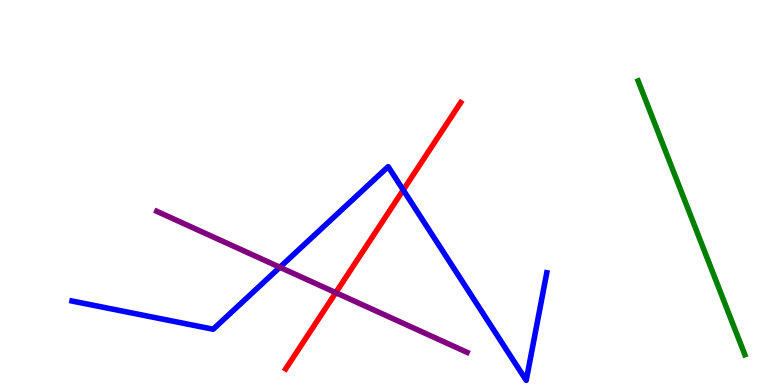[{'lines': ['blue', 'red'], 'intersections': [{'x': 5.2, 'y': 5.07}]}, {'lines': ['green', 'red'], 'intersections': []}, {'lines': ['purple', 'red'], 'intersections': [{'x': 4.33, 'y': 2.4}]}, {'lines': ['blue', 'green'], 'intersections': []}, {'lines': ['blue', 'purple'], 'intersections': [{'x': 3.61, 'y': 3.06}]}, {'lines': ['green', 'purple'], 'intersections': []}]